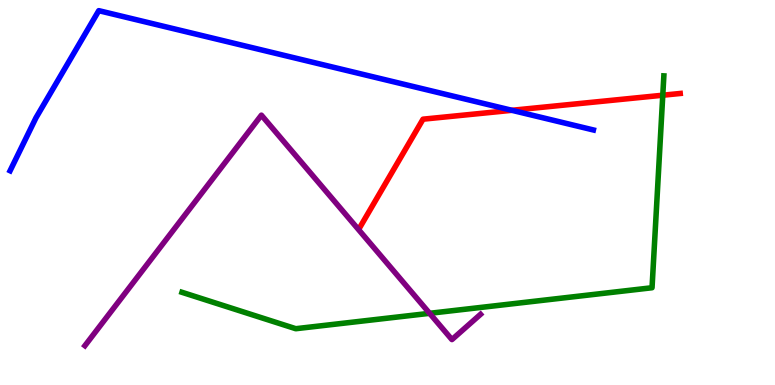[{'lines': ['blue', 'red'], 'intersections': [{'x': 6.6, 'y': 7.14}]}, {'lines': ['green', 'red'], 'intersections': [{'x': 8.55, 'y': 7.53}]}, {'lines': ['purple', 'red'], 'intersections': []}, {'lines': ['blue', 'green'], 'intersections': []}, {'lines': ['blue', 'purple'], 'intersections': []}, {'lines': ['green', 'purple'], 'intersections': [{'x': 5.54, 'y': 1.86}]}]